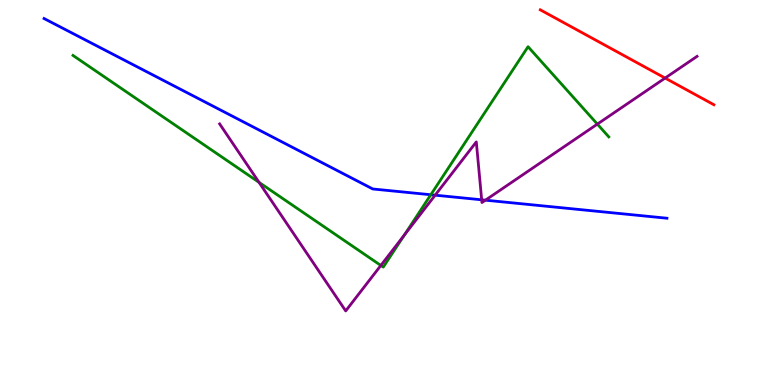[{'lines': ['blue', 'red'], 'intersections': []}, {'lines': ['green', 'red'], 'intersections': []}, {'lines': ['purple', 'red'], 'intersections': [{'x': 8.58, 'y': 7.97}]}, {'lines': ['blue', 'green'], 'intersections': [{'x': 5.56, 'y': 4.94}]}, {'lines': ['blue', 'purple'], 'intersections': [{'x': 5.61, 'y': 4.93}, {'x': 6.22, 'y': 4.81}, {'x': 6.26, 'y': 4.8}]}, {'lines': ['green', 'purple'], 'intersections': [{'x': 3.34, 'y': 5.26}, {'x': 4.91, 'y': 3.11}, {'x': 5.22, 'y': 3.9}, {'x': 7.71, 'y': 6.78}]}]